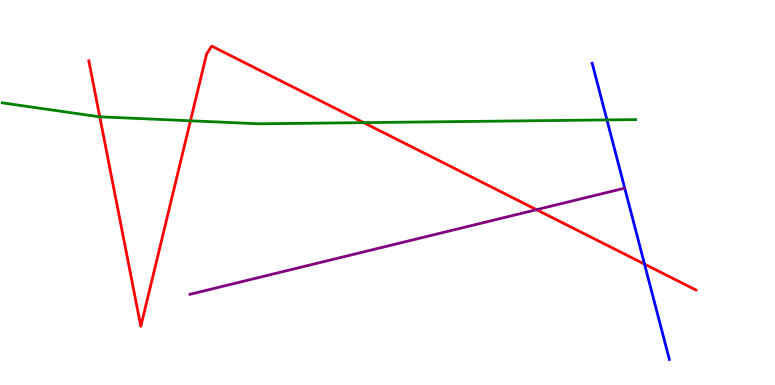[{'lines': ['blue', 'red'], 'intersections': [{'x': 8.32, 'y': 3.14}]}, {'lines': ['green', 'red'], 'intersections': [{'x': 1.29, 'y': 6.97}, {'x': 2.46, 'y': 6.86}, {'x': 4.69, 'y': 6.81}]}, {'lines': ['purple', 'red'], 'intersections': [{'x': 6.92, 'y': 4.55}]}, {'lines': ['blue', 'green'], 'intersections': [{'x': 7.83, 'y': 6.89}]}, {'lines': ['blue', 'purple'], 'intersections': []}, {'lines': ['green', 'purple'], 'intersections': []}]